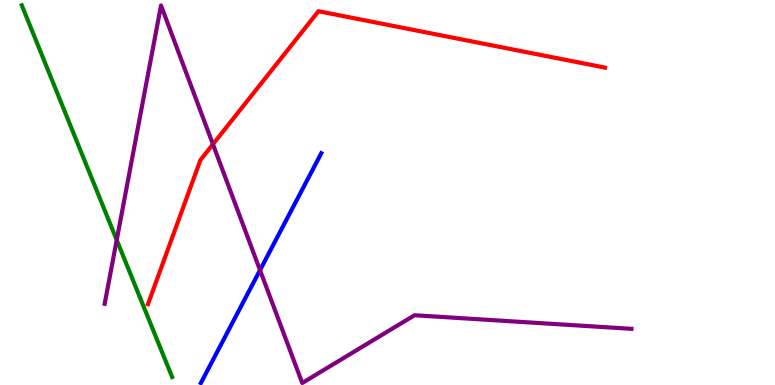[{'lines': ['blue', 'red'], 'intersections': []}, {'lines': ['green', 'red'], 'intersections': []}, {'lines': ['purple', 'red'], 'intersections': [{'x': 2.75, 'y': 6.25}]}, {'lines': ['blue', 'green'], 'intersections': []}, {'lines': ['blue', 'purple'], 'intersections': [{'x': 3.36, 'y': 2.98}]}, {'lines': ['green', 'purple'], 'intersections': [{'x': 1.51, 'y': 3.77}]}]